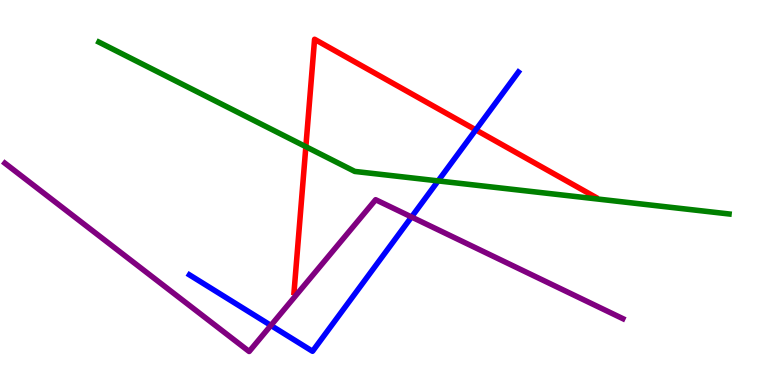[{'lines': ['blue', 'red'], 'intersections': [{'x': 6.14, 'y': 6.63}]}, {'lines': ['green', 'red'], 'intersections': [{'x': 3.95, 'y': 6.19}]}, {'lines': ['purple', 'red'], 'intersections': []}, {'lines': ['blue', 'green'], 'intersections': [{'x': 5.65, 'y': 5.3}]}, {'lines': ['blue', 'purple'], 'intersections': [{'x': 3.5, 'y': 1.55}, {'x': 5.31, 'y': 4.36}]}, {'lines': ['green', 'purple'], 'intersections': []}]